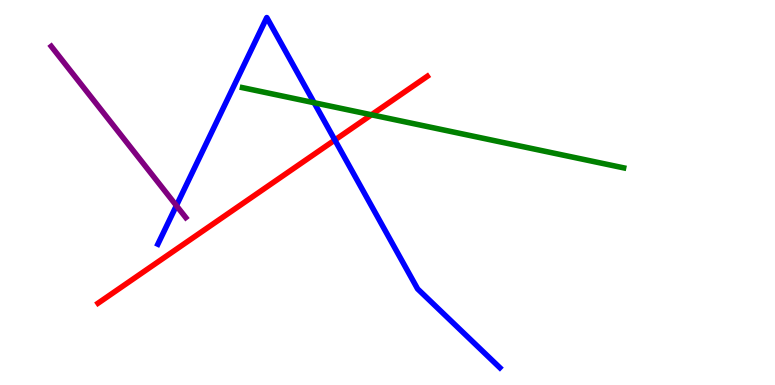[{'lines': ['blue', 'red'], 'intersections': [{'x': 4.32, 'y': 6.36}]}, {'lines': ['green', 'red'], 'intersections': [{'x': 4.79, 'y': 7.02}]}, {'lines': ['purple', 'red'], 'intersections': []}, {'lines': ['blue', 'green'], 'intersections': [{'x': 4.05, 'y': 7.33}]}, {'lines': ['blue', 'purple'], 'intersections': [{'x': 2.28, 'y': 4.66}]}, {'lines': ['green', 'purple'], 'intersections': []}]